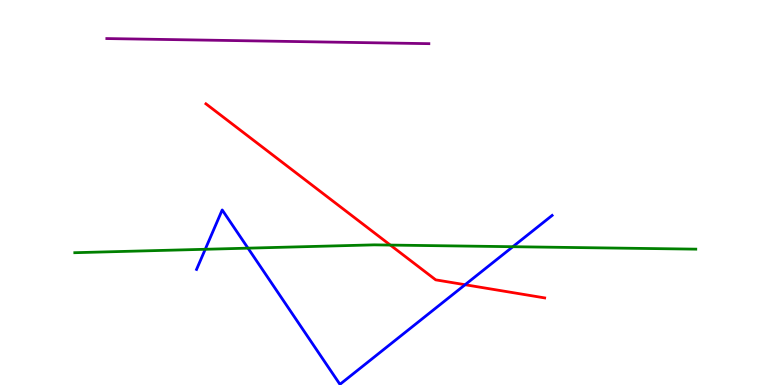[{'lines': ['blue', 'red'], 'intersections': [{'x': 6.0, 'y': 2.6}]}, {'lines': ['green', 'red'], 'intersections': [{'x': 5.04, 'y': 3.63}]}, {'lines': ['purple', 'red'], 'intersections': []}, {'lines': ['blue', 'green'], 'intersections': [{'x': 2.65, 'y': 3.53}, {'x': 3.2, 'y': 3.55}, {'x': 6.62, 'y': 3.59}]}, {'lines': ['blue', 'purple'], 'intersections': []}, {'lines': ['green', 'purple'], 'intersections': []}]